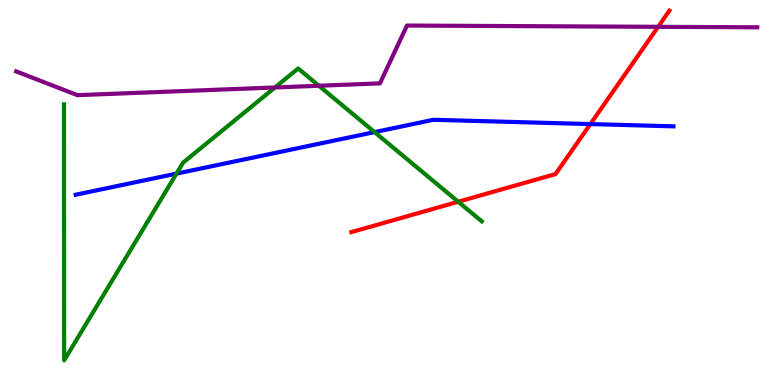[{'lines': ['blue', 'red'], 'intersections': [{'x': 7.62, 'y': 6.78}]}, {'lines': ['green', 'red'], 'intersections': [{'x': 5.91, 'y': 4.76}]}, {'lines': ['purple', 'red'], 'intersections': [{'x': 8.49, 'y': 9.3}]}, {'lines': ['blue', 'green'], 'intersections': [{'x': 2.28, 'y': 5.49}, {'x': 4.83, 'y': 6.57}]}, {'lines': ['blue', 'purple'], 'intersections': []}, {'lines': ['green', 'purple'], 'intersections': [{'x': 3.55, 'y': 7.73}, {'x': 4.11, 'y': 7.77}]}]